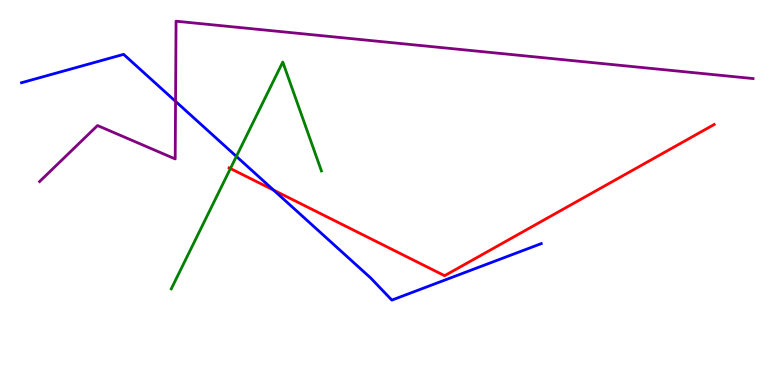[{'lines': ['blue', 'red'], 'intersections': [{'x': 3.53, 'y': 5.06}]}, {'lines': ['green', 'red'], 'intersections': [{'x': 2.97, 'y': 5.62}]}, {'lines': ['purple', 'red'], 'intersections': []}, {'lines': ['blue', 'green'], 'intersections': [{'x': 3.05, 'y': 5.94}]}, {'lines': ['blue', 'purple'], 'intersections': [{'x': 2.27, 'y': 7.37}]}, {'lines': ['green', 'purple'], 'intersections': []}]